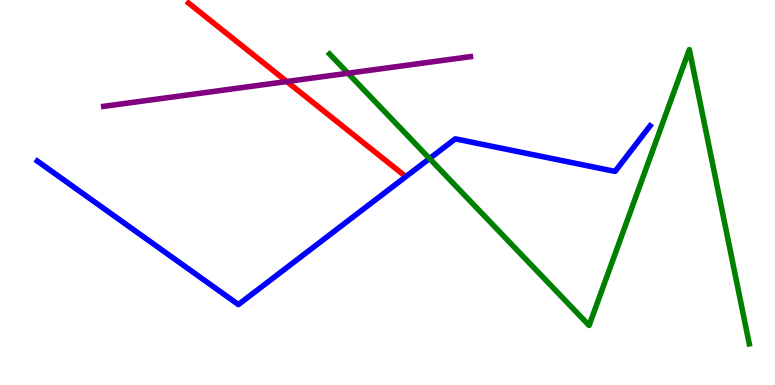[{'lines': ['blue', 'red'], 'intersections': []}, {'lines': ['green', 'red'], 'intersections': []}, {'lines': ['purple', 'red'], 'intersections': [{'x': 3.7, 'y': 7.88}]}, {'lines': ['blue', 'green'], 'intersections': [{'x': 5.54, 'y': 5.88}]}, {'lines': ['blue', 'purple'], 'intersections': []}, {'lines': ['green', 'purple'], 'intersections': [{'x': 4.49, 'y': 8.1}]}]